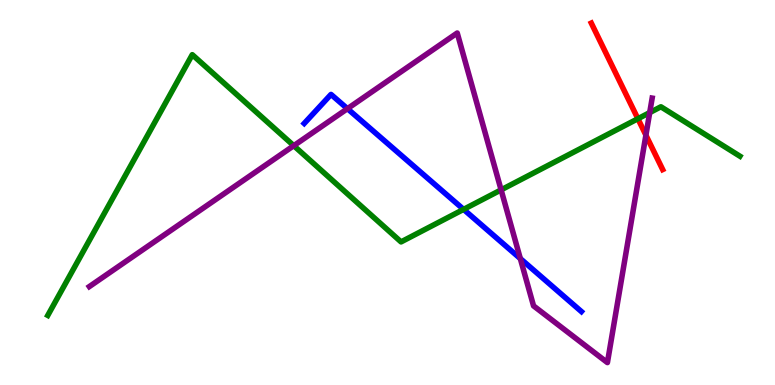[{'lines': ['blue', 'red'], 'intersections': []}, {'lines': ['green', 'red'], 'intersections': [{'x': 8.23, 'y': 6.92}]}, {'lines': ['purple', 'red'], 'intersections': [{'x': 8.33, 'y': 6.49}]}, {'lines': ['blue', 'green'], 'intersections': [{'x': 5.98, 'y': 4.56}]}, {'lines': ['blue', 'purple'], 'intersections': [{'x': 4.48, 'y': 7.18}, {'x': 6.71, 'y': 3.28}]}, {'lines': ['green', 'purple'], 'intersections': [{'x': 3.79, 'y': 6.22}, {'x': 6.47, 'y': 5.07}, {'x': 8.38, 'y': 7.08}]}]